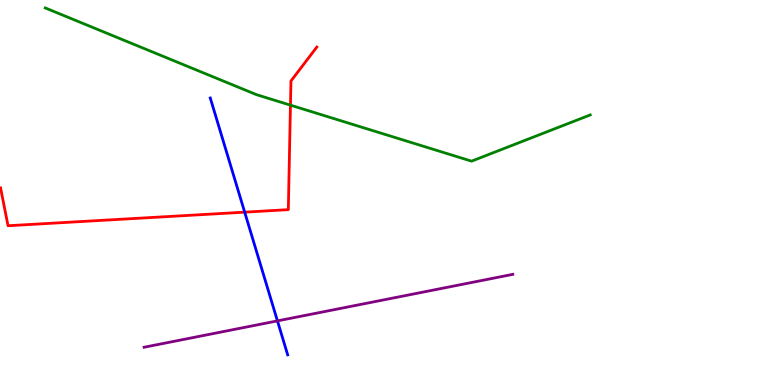[{'lines': ['blue', 'red'], 'intersections': [{'x': 3.16, 'y': 4.49}]}, {'lines': ['green', 'red'], 'intersections': [{'x': 3.75, 'y': 7.27}]}, {'lines': ['purple', 'red'], 'intersections': []}, {'lines': ['blue', 'green'], 'intersections': []}, {'lines': ['blue', 'purple'], 'intersections': [{'x': 3.58, 'y': 1.67}]}, {'lines': ['green', 'purple'], 'intersections': []}]